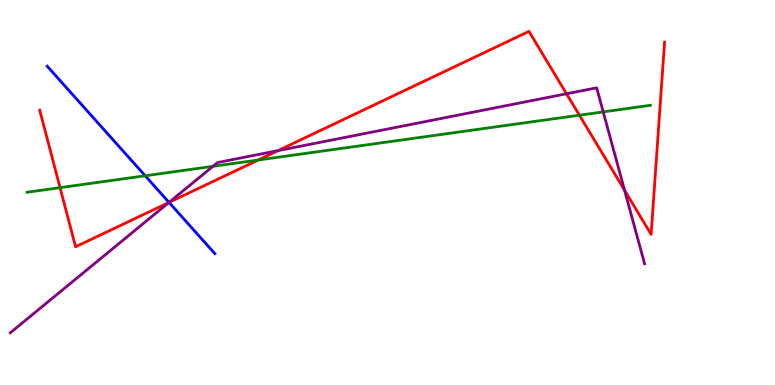[{'lines': ['blue', 'red'], 'intersections': [{'x': 2.18, 'y': 4.74}]}, {'lines': ['green', 'red'], 'intersections': [{'x': 0.775, 'y': 5.13}, {'x': 3.33, 'y': 5.84}, {'x': 7.48, 'y': 7.01}]}, {'lines': ['purple', 'red'], 'intersections': [{'x': 2.18, 'y': 4.74}, {'x': 3.59, 'y': 6.09}, {'x': 7.31, 'y': 7.56}, {'x': 8.06, 'y': 5.06}]}, {'lines': ['blue', 'green'], 'intersections': [{'x': 1.87, 'y': 5.43}]}, {'lines': ['blue', 'purple'], 'intersections': [{'x': 2.18, 'y': 4.74}]}, {'lines': ['green', 'purple'], 'intersections': [{'x': 2.75, 'y': 5.68}, {'x': 7.78, 'y': 7.09}]}]